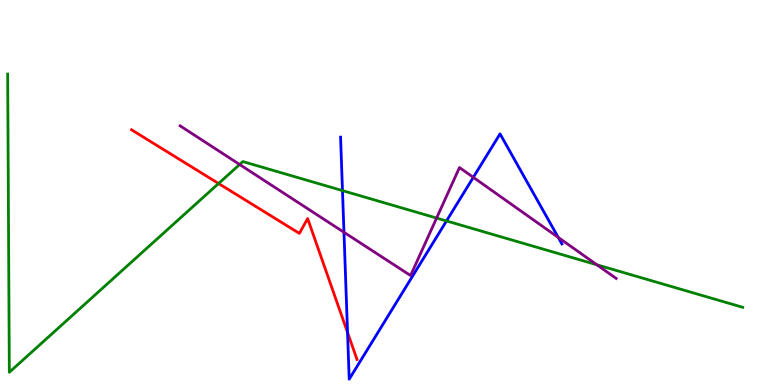[{'lines': ['blue', 'red'], 'intersections': [{'x': 4.48, 'y': 1.37}]}, {'lines': ['green', 'red'], 'intersections': [{'x': 2.82, 'y': 5.23}]}, {'lines': ['purple', 'red'], 'intersections': []}, {'lines': ['blue', 'green'], 'intersections': [{'x': 4.42, 'y': 5.05}, {'x': 5.76, 'y': 4.26}]}, {'lines': ['blue', 'purple'], 'intersections': [{'x': 4.44, 'y': 3.97}, {'x': 6.11, 'y': 5.39}, {'x': 7.2, 'y': 3.83}]}, {'lines': ['green', 'purple'], 'intersections': [{'x': 3.09, 'y': 5.73}, {'x': 5.63, 'y': 4.34}, {'x': 7.7, 'y': 3.12}]}]